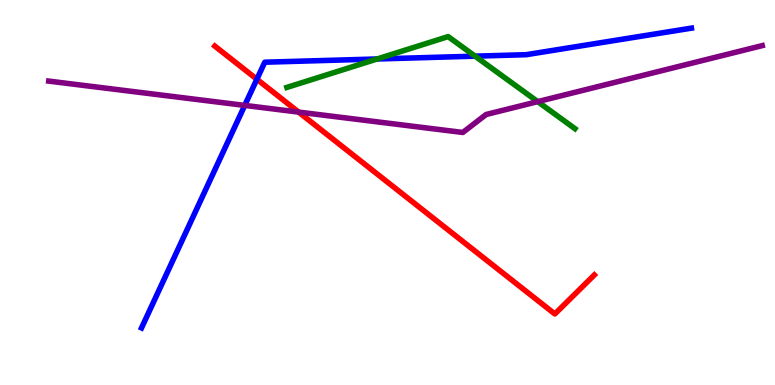[{'lines': ['blue', 'red'], 'intersections': [{'x': 3.31, 'y': 7.94}]}, {'lines': ['green', 'red'], 'intersections': []}, {'lines': ['purple', 'red'], 'intersections': [{'x': 3.85, 'y': 7.09}]}, {'lines': ['blue', 'green'], 'intersections': [{'x': 4.87, 'y': 8.47}, {'x': 6.13, 'y': 8.54}]}, {'lines': ['blue', 'purple'], 'intersections': [{'x': 3.16, 'y': 7.26}]}, {'lines': ['green', 'purple'], 'intersections': [{'x': 6.94, 'y': 7.36}]}]